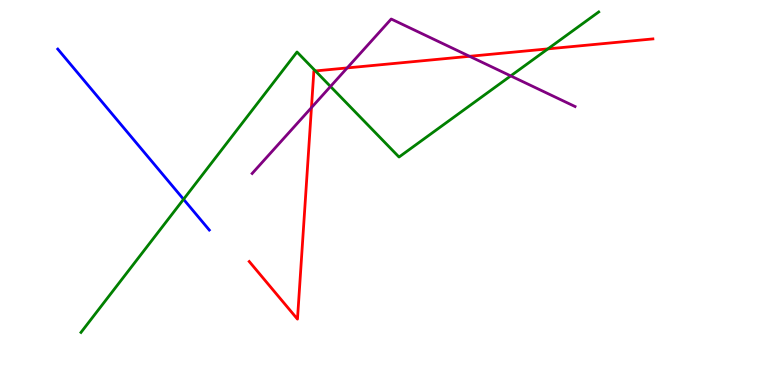[{'lines': ['blue', 'red'], 'intersections': []}, {'lines': ['green', 'red'], 'intersections': [{'x': 4.07, 'y': 8.16}, {'x': 7.07, 'y': 8.73}]}, {'lines': ['purple', 'red'], 'intersections': [{'x': 4.02, 'y': 7.2}, {'x': 4.48, 'y': 8.24}, {'x': 6.06, 'y': 8.54}]}, {'lines': ['blue', 'green'], 'intersections': [{'x': 2.37, 'y': 4.82}]}, {'lines': ['blue', 'purple'], 'intersections': []}, {'lines': ['green', 'purple'], 'intersections': [{'x': 4.26, 'y': 7.75}, {'x': 6.59, 'y': 8.03}]}]